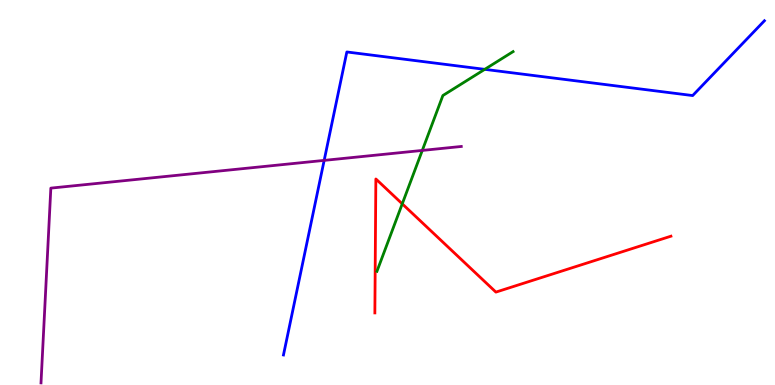[{'lines': ['blue', 'red'], 'intersections': []}, {'lines': ['green', 'red'], 'intersections': [{'x': 5.19, 'y': 4.71}]}, {'lines': ['purple', 'red'], 'intersections': []}, {'lines': ['blue', 'green'], 'intersections': [{'x': 6.25, 'y': 8.2}]}, {'lines': ['blue', 'purple'], 'intersections': [{'x': 4.18, 'y': 5.83}]}, {'lines': ['green', 'purple'], 'intersections': [{'x': 5.45, 'y': 6.09}]}]